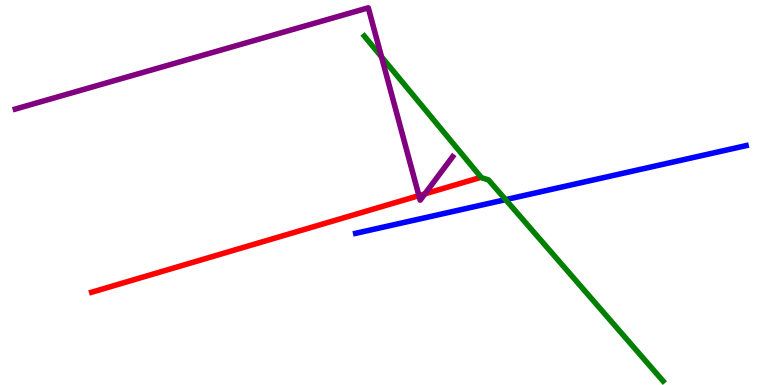[{'lines': ['blue', 'red'], 'intersections': []}, {'lines': ['green', 'red'], 'intersections': []}, {'lines': ['purple', 'red'], 'intersections': [{'x': 5.41, 'y': 4.92}, {'x': 5.48, 'y': 4.96}]}, {'lines': ['blue', 'green'], 'intersections': [{'x': 6.52, 'y': 4.81}]}, {'lines': ['blue', 'purple'], 'intersections': []}, {'lines': ['green', 'purple'], 'intersections': [{'x': 4.92, 'y': 8.52}]}]